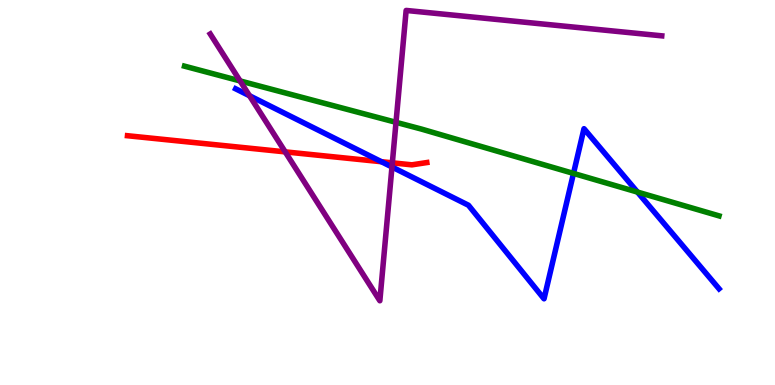[{'lines': ['blue', 'red'], 'intersections': [{'x': 4.92, 'y': 5.8}]}, {'lines': ['green', 'red'], 'intersections': []}, {'lines': ['purple', 'red'], 'intersections': [{'x': 3.68, 'y': 6.06}, {'x': 5.06, 'y': 5.77}]}, {'lines': ['blue', 'green'], 'intersections': [{'x': 7.4, 'y': 5.5}, {'x': 8.23, 'y': 5.01}]}, {'lines': ['blue', 'purple'], 'intersections': [{'x': 3.22, 'y': 7.51}, {'x': 5.06, 'y': 5.66}]}, {'lines': ['green', 'purple'], 'intersections': [{'x': 3.1, 'y': 7.9}, {'x': 5.11, 'y': 6.82}]}]